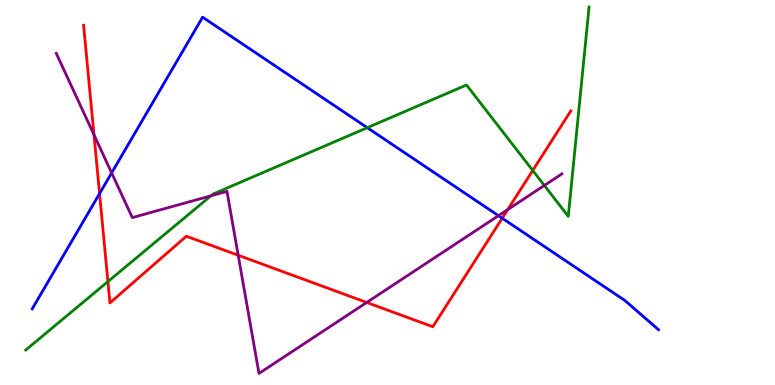[{'lines': ['blue', 'red'], 'intersections': [{'x': 1.28, 'y': 4.97}, {'x': 6.48, 'y': 4.33}]}, {'lines': ['green', 'red'], 'intersections': [{'x': 1.39, 'y': 2.69}, {'x': 6.87, 'y': 5.57}]}, {'lines': ['purple', 'red'], 'intersections': [{'x': 1.21, 'y': 6.5}, {'x': 3.07, 'y': 3.37}, {'x': 4.73, 'y': 2.14}, {'x': 6.55, 'y': 4.56}]}, {'lines': ['blue', 'green'], 'intersections': [{'x': 4.74, 'y': 6.68}]}, {'lines': ['blue', 'purple'], 'intersections': [{'x': 1.44, 'y': 5.51}, {'x': 6.43, 'y': 4.4}]}, {'lines': ['green', 'purple'], 'intersections': [{'x': 2.72, 'y': 4.91}, {'x': 7.02, 'y': 5.18}]}]